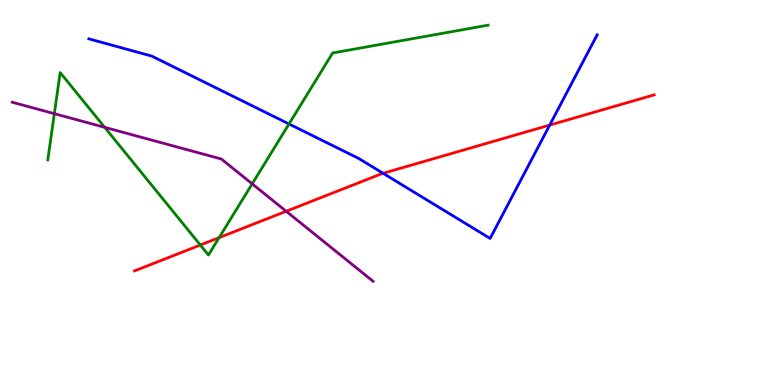[{'lines': ['blue', 'red'], 'intersections': [{'x': 4.94, 'y': 5.5}, {'x': 7.09, 'y': 6.75}]}, {'lines': ['green', 'red'], 'intersections': [{'x': 2.58, 'y': 3.64}, {'x': 2.83, 'y': 3.83}]}, {'lines': ['purple', 'red'], 'intersections': [{'x': 3.69, 'y': 4.51}]}, {'lines': ['blue', 'green'], 'intersections': [{'x': 3.73, 'y': 6.78}]}, {'lines': ['blue', 'purple'], 'intersections': []}, {'lines': ['green', 'purple'], 'intersections': [{'x': 0.701, 'y': 7.05}, {'x': 1.35, 'y': 6.69}, {'x': 3.25, 'y': 5.22}]}]